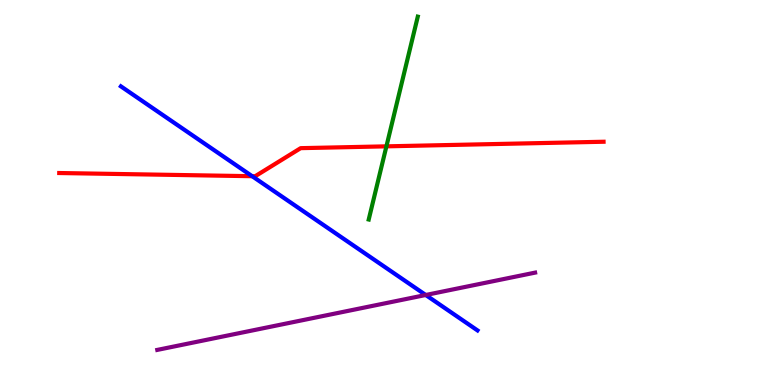[{'lines': ['blue', 'red'], 'intersections': [{'x': 3.25, 'y': 5.42}]}, {'lines': ['green', 'red'], 'intersections': [{'x': 4.99, 'y': 6.2}]}, {'lines': ['purple', 'red'], 'intersections': []}, {'lines': ['blue', 'green'], 'intersections': []}, {'lines': ['blue', 'purple'], 'intersections': [{'x': 5.49, 'y': 2.34}]}, {'lines': ['green', 'purple'], 'intersections': []}]